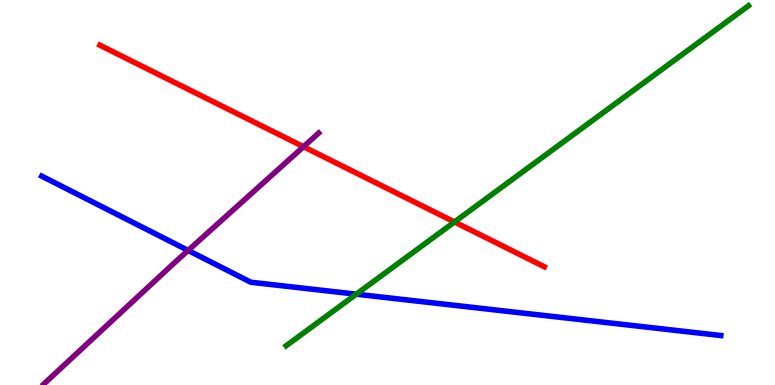[{'lines': ['blue', 'red'], 'intersections': []}, {'lines': ['green', 'red'], 'intersections': [{'x': 5.86, 'y': 4.23}]}, {'lines': ['purple', 'red'], 'intersections': [{'x': 3.92, 'y': 6.19}]}, {'lines': ['blue', 'green'], 'intersections': [{'x': 4.6, 'y': 2.36}]}, {'lines': ['blue', 'purple'], 'intersections': [{'x': 2.43, 'y': 3.5}]}, {'lines': ['green', 'purple'], 'intersections': []}]